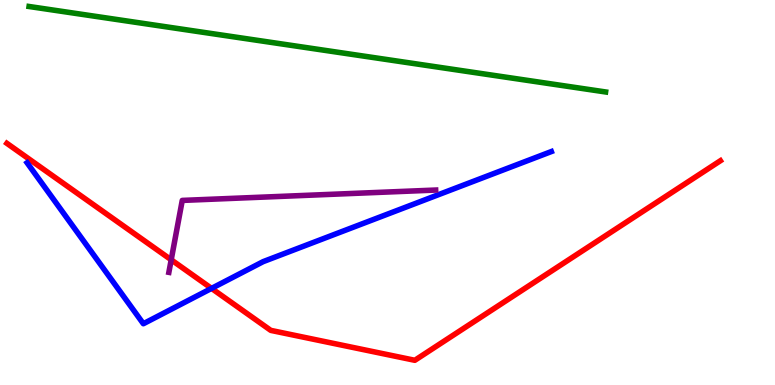[{'lines': ['blue', 'red'], 'intersections': [{'x': 2.73, 'y': 2.51}]}, {'lines': ['green', 'red'], 'intersections': []}, {'lines': ['purple', 'red'], 'intersections': [{'x': 2.21, 'y': 3.25}]}, {'lines': ['blue', 'green'], 'intersections': []}, {'lines': ['blue', 'purple'], 'intersections': []}, {'lines': ['green', 'purple'], 'intersections': []}]